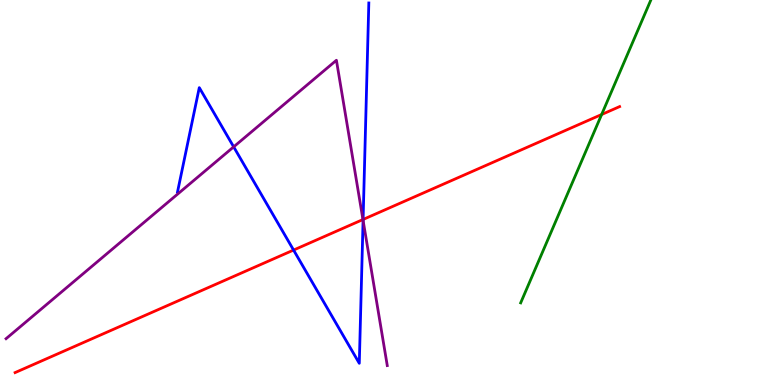[{'lines': ['blue', 'red'], 'intersections': [{'x': 3.79, 'y': 3.5}, {'x': 4.69, 'y': 4.3}]}, {'lines': ['green', 'red'], 'intersections': [{'x': 7.76, 'y': 7.03}]}, {'lines': ['purple', 'red'], 'intersections': [{'x': 4.68, 'y': 4.3}]}, {'lines': ['blue', 'green'], 'intersections': []}, {'lines': ['blue', 'purple'], 'intersections': [{'x': 3.02, 'y': 6.19}, {'x': 4.68, 'y': 4.28}]}, {'lines': ['green', 'purple'], 'intersections': []}]